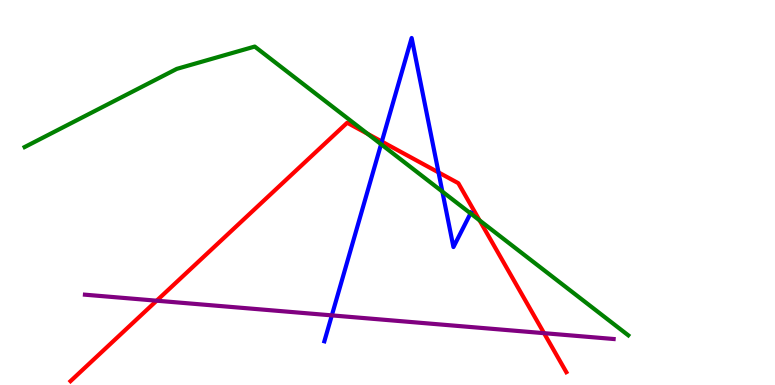[{'lines': ['blue', 'red'], 'intersections': [{'x': 4.93, 'y': 6.32}, {'x': 5.66, 'y': 5.52}]}, {'lines': ['green', 'red'], 'intersections': [{'x': 4.74, 'y': 6.52}, {'x': 6.19, 'y': 4.28}]}, {'lines': ['purple', 'red'], 'intersections': [{'x': 2.02, 'y': 2.19}, {'x': 7.02, 'y': 1.35}]}, {'lines': ['blue', 'green'], 'intersections': [{'x': 4.92, 'y': 6.25}, {'x': 5.71, 'y': 5.02}, {'x': 6.07, 'y': 4.46}]}, {'lines': ['blue', 'purple'], 'intersections': [{'x': 4.28, 'y': 1.81}]}, {'lines': ['green', 'purple'], 'intersections': []}]